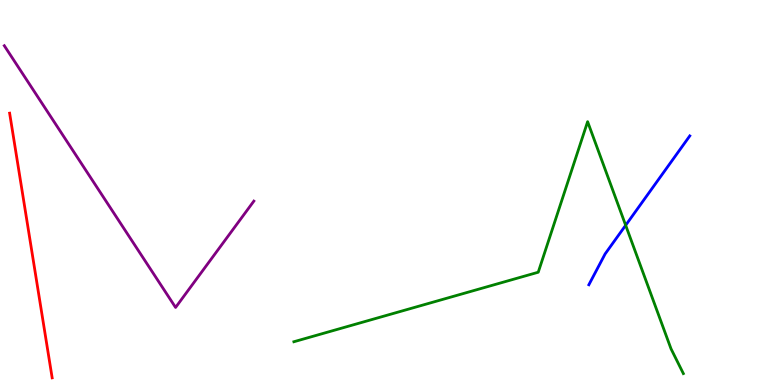[{'lines': ['blue', 'red'], 'intersections': []}, {'lines': ['green', 'red'], 'intersections': []}, {'lines': ['purple', 'red'], 'intersections': []}, {'lines': ['blue', 'green'], 'intersections': [{'x': 8.07, 'y': 4.15}]}, {'lines': ['blue', 'purple'], 'intersections': []}, {'lines': ['green', 'purple'], 'intersections': []}]